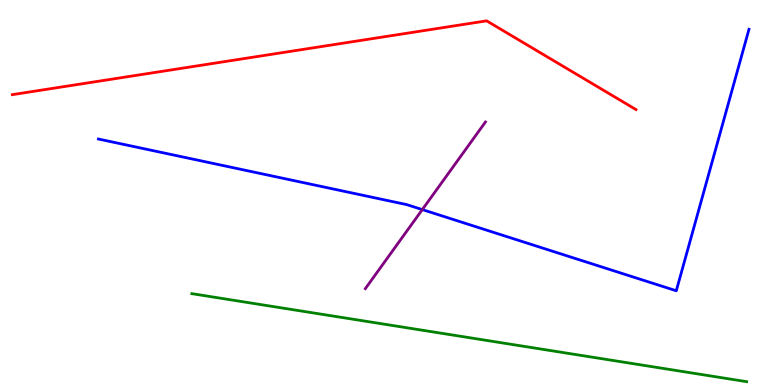[{'lines': ['blue', 'red'], 'intersections': []}, {'lines': ['green', 'red'], 'intersections': []}, {'lines': ['purple', 'red'], 'intersections': []}, {'lines': ['blue', 'green'], 'intersections': []}, {'lines': ['blue', 'purple'], 'intersections': [{'x': 5.45, 'y': 4.56}]}, {'lines': ['green', 'purple'], 'intersections': []}]